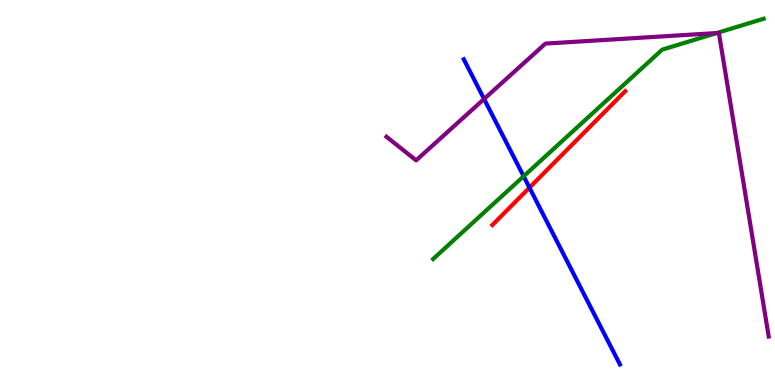[{'lines': ['blue', 'red'], 'intersections': [{'x': 6.83, 'y': 5.13}]}, {'lines': ['green', 'red'], 'intersections': []}, {'lines': ['purple', 'red'], 'intersections': []}, {'lines': ['blue', 'green'], 'intersections': [{'x': 6.76, 'y': 5.42}]}, {'lines': ['blue', 'purple'], 'intersections': [{'x': 6.25, 'y': 7.43}]}, {'lines': ['green', 'purple'], 'intersections': [{'x': 9.25, 'y': 9.14}]}]